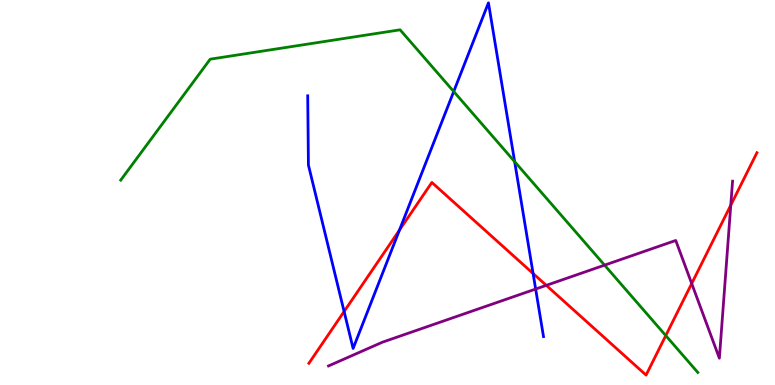[{'lines': ['blue', 'red'], 'intersections': [{'x': 4.44, 'y': 1.91}, {'x': 5.15, 'y': 4.02}, {'x': 6.88, 'y': 2.9}]}, {'lines': ['green', 'red'], 'intersections': [{'x': 8.59, 'y': 1.28}]}, {'lines': ['purple', 'red'], 'intersections': [{'x': 7.05, 'y': 2.59}, {'x': 8.93, 'y': 2.64}, {'x': 9.43, 'y': 4.67}]}, {'lines': ['blue', 'green'], 'intersections': [{'x': 5.85, 'y': 7.62}, {'x': 6.64, 'y': 5.8}]}, {'lines': ['blue', 'purple'], 'intersections': [{'x': 6.91, 'y': 2.49}]}, {'lines': ['green', 'purple'], 'intersections': [{'x': 7.8, 'y': 3.11}]}]